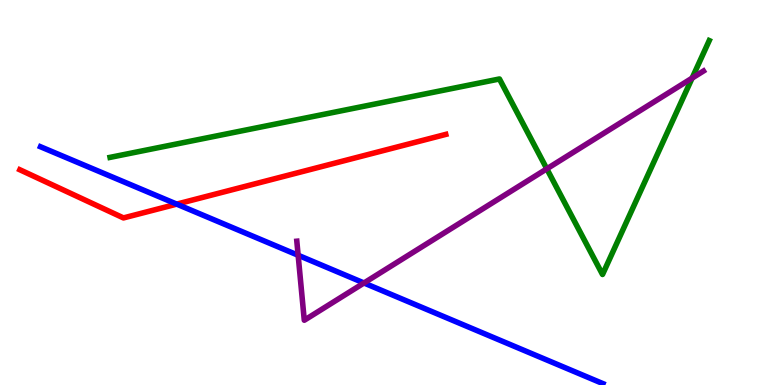[{'lines': ['blue', 'red'], 'intersections': [{'x': 2.28, 'y': 4.7}]}, {'lines': ['green', 'red'], 'intersections': []}, {'lines': ['purple', 'red'], 'intersections': []}, {'lines': ['blue', 'green'], 'intersections': []}, {'lines': ['blue', 'purple'], 'intersections': [{'x': 3.85, 'y': 3.37}, {'x': 4.7, 'y': 2.65}]}, {'lines': ['green', 'purple'], 'intersections': [{'x': 7.06, 'y': 5.61}, {'x': 8.93, 'y': 7.97}]}]